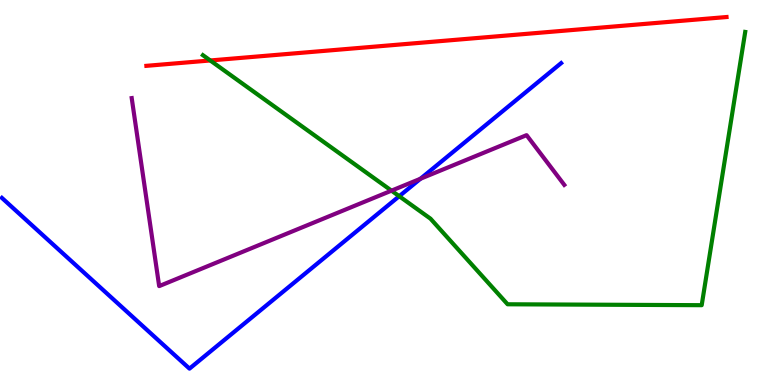[{'lines': ['blue', 'red'], 'intersections': []}, {'lines': ['green', 'red'], 'intersections': [{'x': 2.71, 'y': 8.43}]}, {'lines': ['purple', 'red'], 'intersections': []}, {'lines': ['blue', 'green'], 'intersections': [{'x': 5.15, 'y': 4.9}]}, {'lines': ['blue', 'purple'], 'intersections': [{'x': 5.43, 'y': 5.36}]}, {'lines': ['green', 'purple'], 'intersections': [{'x': 5.05, 'y': 5.05}]}]